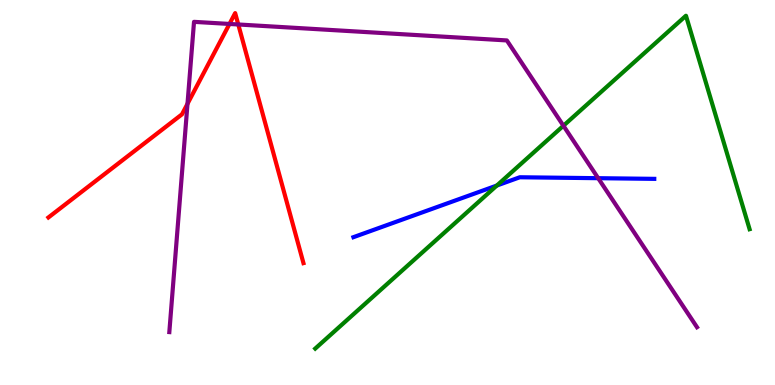[{'lines': ['blue', 'red'], 'intersections': []}, {'lines': ['green', 'red'], 'intersections': []}, {'lines': ['purple', 'red'], 'intersections': [{'x': 2.42, 'y': 7.3}, {'x': 2.96, 'y': 9.38}, {'x': 3.07, 'y': 9.36}]}, {'lines': ['blue', 'green'], 'intersections': [{'x': 6.41, 'y': 5.18}]}, {'lines': ['blue', 'purple'], 'intersections': [{'x': 7.72, 'y': 5.37}]}, {'lines': ['green', 'purple'], 'intersections': [{'x': 7.27, 'y': 6.73}]}]